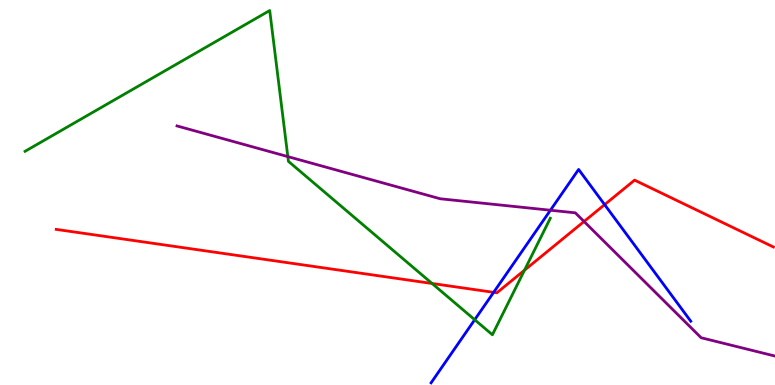[{'lines': ['blue', 'red'], 'intersections': [{'x': 6.37, 'y': 2.41}, {'x': 7.8, 'y': 4.68}]}, {'lines': ['green', 'red'], 'intersections': [{'x': 5.58, 'y': 2.64}, {'x': 6.77, 'y': 2.98}]}, {'lines': ['purple', 'red'], 'intersections': [{'x': 7.54, 'y': 4.25}]}, {'lines': ['blue', 'green'], 'intersections': [{'x': 6.13, 'y': 1.7}]}, {'lines': ['blue', 'purple'], 'intersections': [{'x': 7.1, 'y': 4.54}]}, {'lines': ['green', 'purple'], 'intersections': [{'x': 3.71, 'y': 5.93}]}]